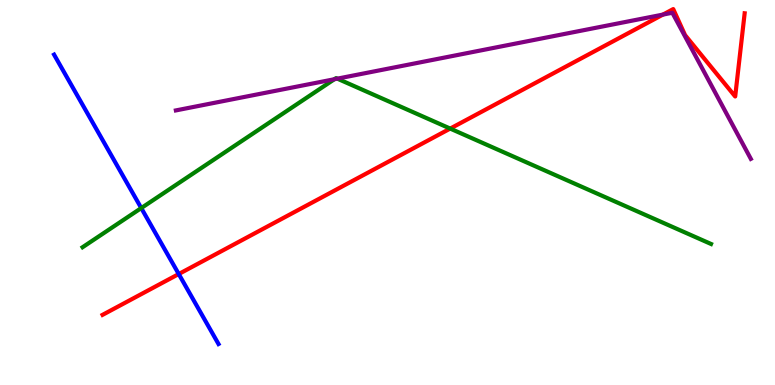[{'lines': ['blue', 'red'], 'intersections': [{'x': 2.31, 'y': 2.88}]}, {'lines': ['green', 'red'], 'intersections': [{'x': 5.81, 'y': 6.66}]}, {'lines': ['purple', 'red'], 'intersections': [{'x': 8.55, 'y': 9.62}]}, {'lines': ['blue', 'green'], 'intersections': [{'x': 1.82, 'y': 4.6}]}, {'lines': ['blue', 'purple'], 'intersections': []}, {'lines': ['green', 'purple'], 'intersections': [{'x': 4.31, 'y': 7.94}, {'x': 4.35, 'y': 7.96}]}]